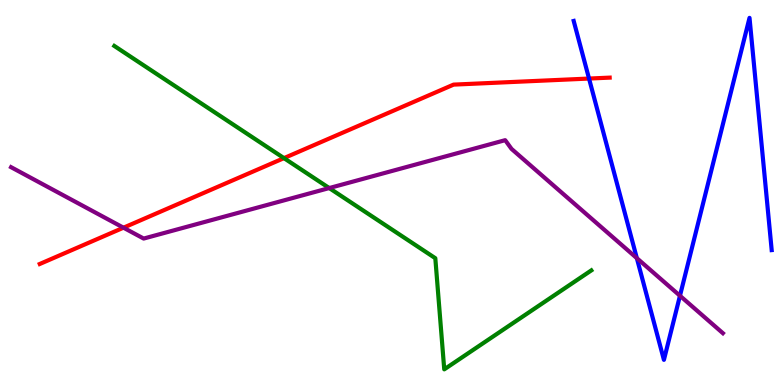[{'lines': ['blue', 'red'], 'intersections': [{'x': 7.6, 'y': 7.96}]}, {'lines': ['green', 'red'], 'intersections': [{'x': 3.66, 'y': 5.89}]}, {'lines': ['purple', 'red'], 'intersections': [{'x': 1.59, 'y': 4.09}]}, {'lines': ['blue', 'green'], 'intersections': []}, {'lines': ['blue', 'purple'], 'intersections': [{'x': 8.22, 'y': 3.29}, {'x': 8.77, 'y': 2.32}]}, {'lines': ['green', 'purple'], 'intersections': [{'x': 4.25, 'y': 5.12}]}]